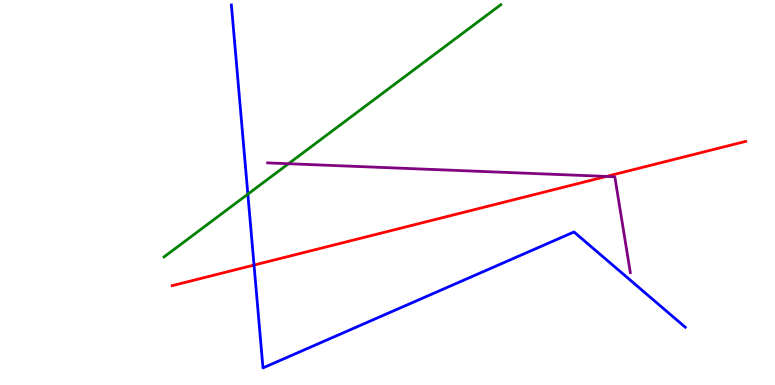[{'lines': ['blue', 'red'], 'intersections': [{'x': 3.28, 'y': 3.11}]}, {'lines': ['green', 'red'], 'intersections': []}, {'lines': ['purple', 'red'], 'intersections': [{'x': 7.82, 'y': 5.42}]}, {'lines': ['blue', 'green'], 'intersections': [{'x': 3.2, 'y': 4.96}]}, {'lines': ['blue', 'purple'], 'intersections': []}, {'lines': ['green', 'purple'], 'intersections': [{'x': 3.72, 'y': 5.75}]}]